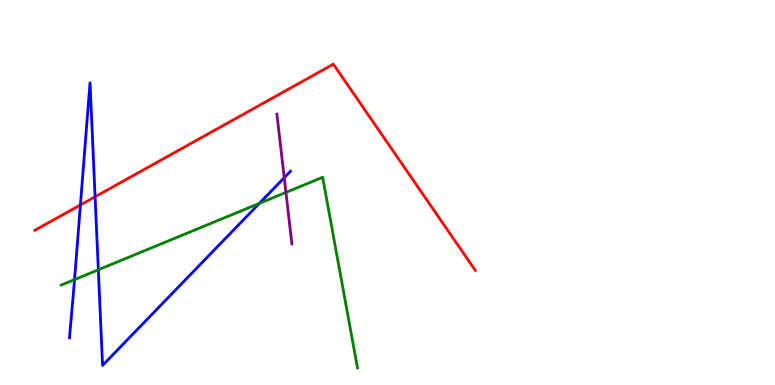[{'lines': ['blue', 'red'], 'intersections': [{'x': 1.04, 'y': 4.68}, {'x': 1.23, 'y': 4.89}]}, {'lines': ['green', 'red'], 'intersections': []}, {'lines': ['purple', 'red'], 'intersections': []}, {'lines': ['blue', 'green'], 'intersections': [{'x': 0.962, 'y': 2.74}, {'x': 1.27, 'y': 2.99}, {'x': 3.35, 'y': 4.72}]}, {'lines': ['blue', 'purple'], 'intersections': [{'x': 3.67, 'y': 5.38}]}, {'lines': ['green', 'purple'], 'intersections': [{'x': 3.69, 'y': 5.0}]}]